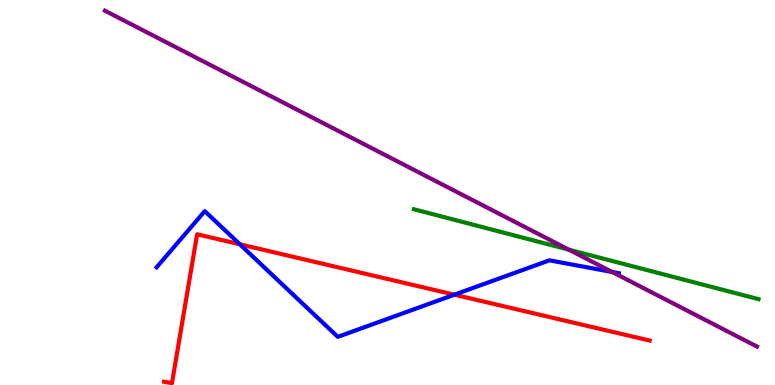[{'lines': ['blue', 'red'], 'intersections': [{'x': 3.09, 'y': 3.65}, {'x': 5.86, 'y': 2.35}]}, {'lines': ['green', 'red'], 'intersections': []}, {'lines': ['purple', 'red'], 'intersections': []}, {'lines': ['blue', 'green'], 'intersections': []}, {'lines': ['blue', 'purple'], 'intersections': [{'x': 7.9, 'y': 2.94}]}, {'lines': ['green', 'purple'], 'intersections': [{'x': 7.34, 'y': 3.52}]}]